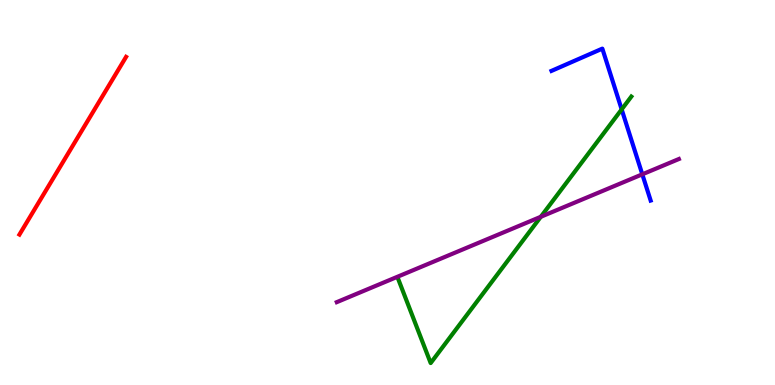[{'lines': ['blue', 'red'], 'intersections': []}, {'lines': ['green', 'red'], 'intersections': []}, {'lines': ['purple', 'red'], 'intersections': []}, {'lines': ['blue', 'green'], 'intersections': [{'x': 8.02, 'y': 7.16}]}, {'lines': ['blue', 'purple'], 'intersections': [{'x': 8.29, 'y': 5.47}]}, {'lines': ['green', 'purple'], 'intersections': [{'x': 6.98, 'y': 4.37}]}]